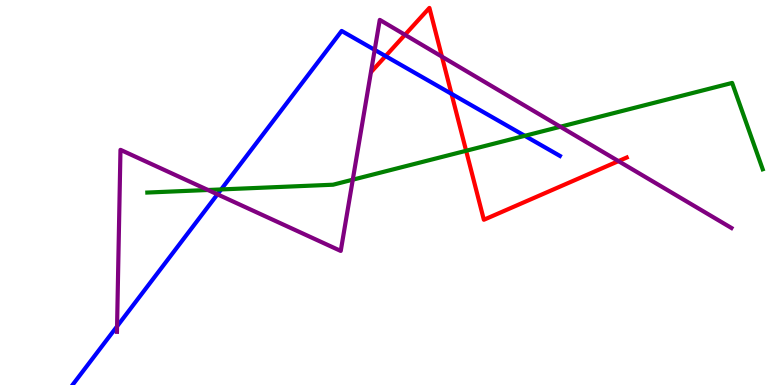[{'lines': ['blue', 'red'], 'intersections': [{'x': 4.98, 'y': 8.54}, {'x': 5.83, 'y': 7.56}]}, {'lines': ['green', 'red'], 'intersections': [{'x': 6.01, 'y': 6.08}]}, {'lines': ['purple', 'red'], 'intersections': [{'x': 5.23, 'y': 9.1}, {'x': 5.7, 'y': 8.53}, {'x': 7.98, 'y': 5.82}]}, {'lines': ['blue', 'green'], 'intersections': [{'x': 2.85, 'y': 5.08}, {'x': 6.77, 'y': 6.47}]}, {'lines': ['blue', 'purple'], 'intersections': [{'x': 1.51, 'y': 1.52}, {'x': 2.81, 'y': 4.95}, {'x': 4.83, 'y': 8.7}]}, {'lines': ['green', 'purple'], 'intersections': [{'x': 2.68, 'y': 5.07}, {'x': 4.55, 'y': 5.33}, {'x': 7.23, 'y': 6.71}]}]